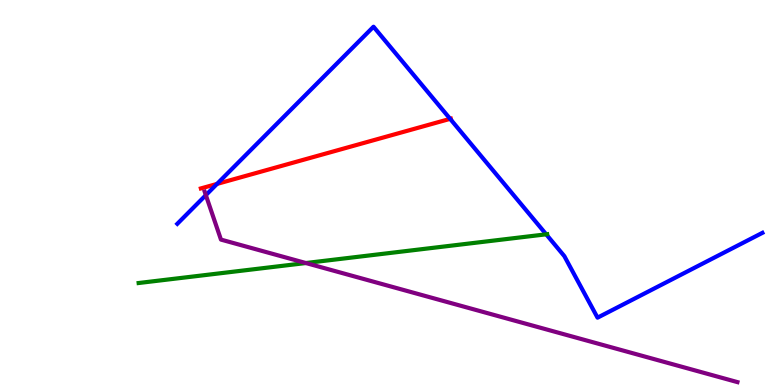[{'lines': ['blue', 'red'], 'intersections': [{'x': 2.8, 'y': 5.22}, {'x': 5.81, 'y': 6.91}]}, {'lines': ['green', 'red'], 'intersections': []}, {'lines': ['purple', 'red'], 'intersections': []}, {'lines': ['blue', 'green'], 'intersections': [{'x': 7.05, 'y': 3.91}]}, {'lines': ['blue', 'purple'], 'intersections': [{'x': 2.66, 'y': 4.93}]}, {'lines': ['green', 'purple'], 'intersections': [{'x': 3.95, 'y': 3.17}]}]